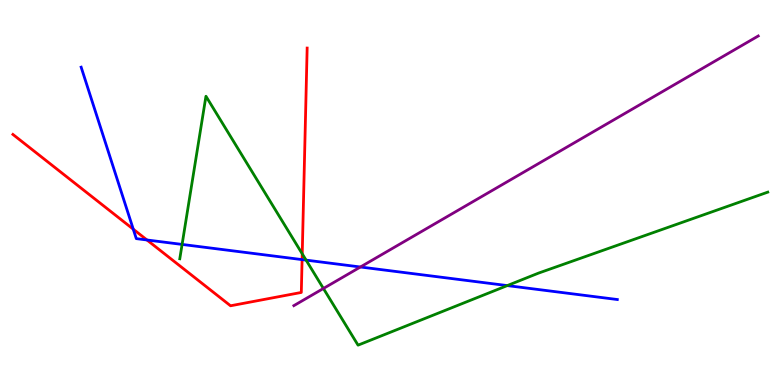[{'lines': ['blue', 'red'], 'intersections': [{'x': 1.72, 'y': 4.05}, {'x': 1.9, 'y': 3.77}, {'x': 3.9, 'y': 3.26}]}, {'lines': ['green', 'red'], 'intersections': [{'x': 3.9, 'y': 3.41}]}, {'lines': ['purple', 'red'], 'intersections': []}, {'lines': ['blue', 'green'], 'intersections': [{'x': 2.35, 'y': 3.65}, {'x': 3.95, 'y': 3.24}, {'x': 6.55, 'y': 2.58}]}, {'lines': ['blue', 'purple'], 'intersections': [{'x': 4.65, 'y': 3.06}]}, {'lines': ['green', 'purple'], 'intersections': [{'x': 4.17, 'y': 2.51}]}]